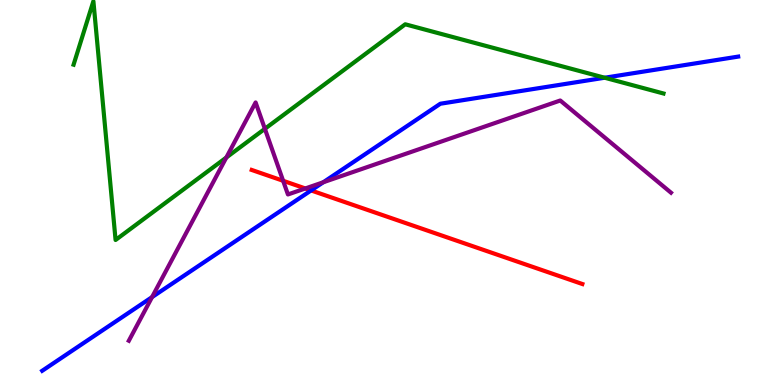[{'lines': ['blue', 'red'], 'intersections': [{'x': 4.01, 'y': 5.05}]}, {'lines': ['green', 'red'], 'intersections': []}, {'lines': ['purple', 'red'], 'intersections': [{'x': 3.65, 'y': 5.3}, {'x': 3.94, 'y': 5.11}]}, {'lines': ['blue', 'green'], 'intersections': [{'x': 7.8, 'y': 7.98}]}, {'lines': ['blue', 'purple'], 'intersections': [{'x': 1.96, 'y': 2.28}, {'x': 4.17, 'y': 5.27}]}, {'lines': ['green', 'purple'], 'intersections': [{'x': 2.92, 'y': 5.91}, {'x': 3.42, 'y': 6.65}]}]